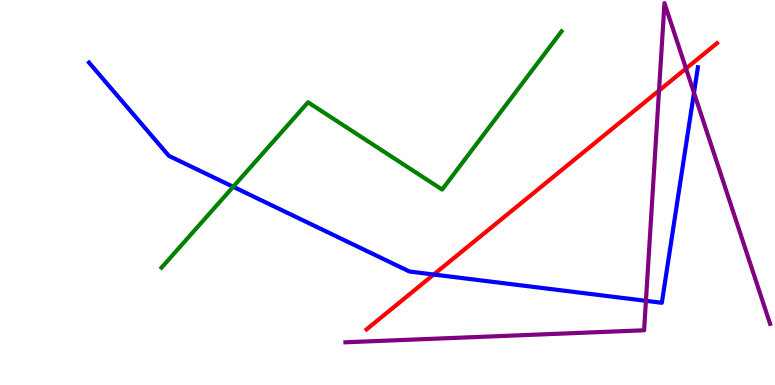[{'lines': ['blue', 'red'], 'intersections': [{'x': 5.6, 'y': 2.87}]}, {'lines': ['green', 'red'], 'intersections': []}, {'lines': ['purple', 'red'], 'intersections': [{'x': 8.5, 'y': 7.65}, {'x': 8.85, 'y': 8.22}]}, {'lines': ['blue', 'green'], 'intersections': [{'x': 3.01, 'y': 5.15}]}, {'lines': ['blue', 'purple'], 'intersections': [{'x': 8.33, 'y': 2.19}, {'x': 8.95, 'y': 7.59}]}, {'lines': ['green', 'purple'], 'intersections': []}]